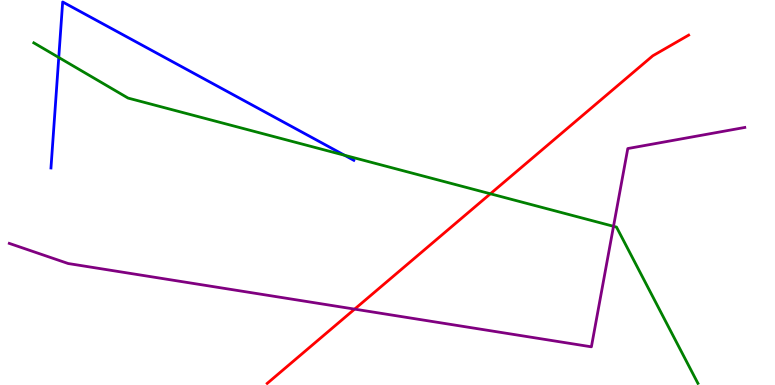[{'lines': ['blue', 'red'], 'intersections': []}, {'lines': ['green', 'red'], 'intersections': [{'x': 6.33, 'y': 4.97}]}, {'lines': ['purple', 'red'], 'intersections': [{'x': 4.58, 'y': 1.97}]}, {'lines': ['blue', 'green'], 'intersections': [{'x': 0.758, 'y': 8.51}, {'x': 4.45, 'y': 5.97}]}, {'lines': ['blue', 'purple'], 'intersections': []}, {'lines': ['green', 'purple'], 'intersections': [{'x': 7.92, 'y': 4.12}]}]